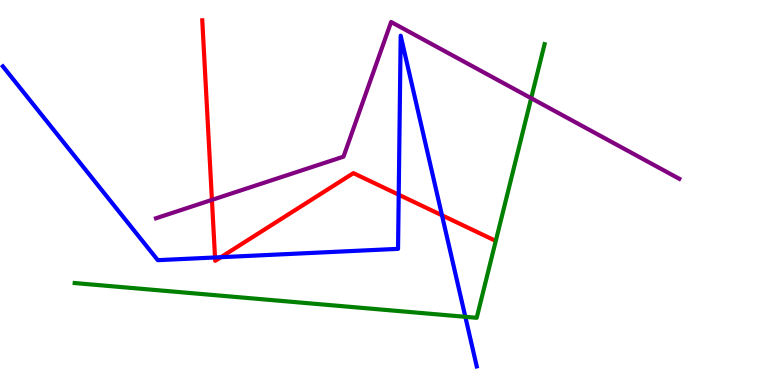[{'lines': ['blue', 'red'], 'intersections': [{'x': 2.77, 'y': 3.31}, {'x': 2.85, 'y': 3.32}, {'x': 5.14, 'y': 4.94}, {'x': 5.7, 'y': 4.41}]}, {'lines': ['green', 'red'], 'intersections': []}, {'lines': ['purple', 'red'], 'intersections': [{'x': 2.73, 'y': 4.81}]}, {'lines': ['blue', 'green'], 'intersections': [{'x': 6.0, 'y': 1.77}]}, {'lines': ['blue', 'purple'], 'intersections': []}, {'lines': ['green', 'purple'], 'intersections': [{'x': 6.85, 'y': 7.45}]}]